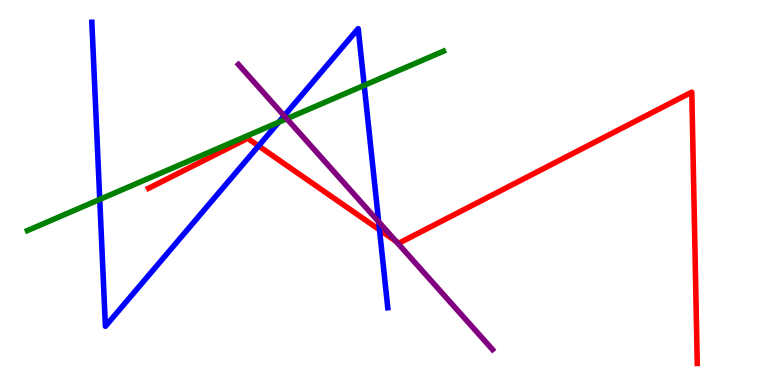[{'lines': ['blue', 'red'], 'intersections': [{'x': 3.34, 'y': 6.21}, {'x': 4.9, 'y': 4.03}]}, {'lines': ['green', 'red'], 'intersections': []}, {'lines': ['purple', 'red'], 'intersections': [{'x': 5.11, 'y': 3.73}]}, {'lines': ['blue', 'green'], 'intersections': [{'x': 1.29, 'y': 4.82}, {'x': 3.6, 'y': 6.83}, {'x': 4.7, 'y': 7.78}]}, {'lines': ['blue', 'purple'], 'intersections': [{'x': 3.67, 'y': 6.99}, {'x': 4.89, 'y': 4.24}]}, {'lines': ['green', 'purple'], 'intersections': [{'x': 3.7, 'y': 6.92}]}]